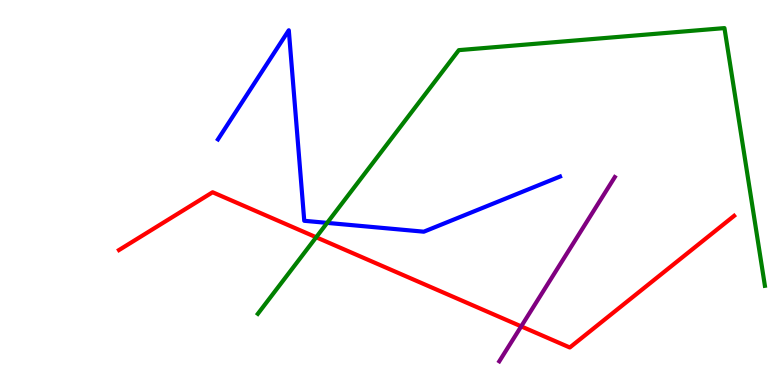[{'lines': ['blue', 'red'], 'intersections': []}, {'lines': ['green', 'red'], 'intersections': [{'x': 4.08, 'y': 3.84}]}, {'lines': ['purple', 'red'], 'intersections': [{'x': 6.73, 'y': 1.52}]}, {'lines': ['blue', 'green'], 'intersections': [{'x': 4.22, 'y': 4.21}]}, {'lines': ['blue', 'purple'], 'intersections': []}, {'lines': ['green', 'purple'], 'intersections': []}]